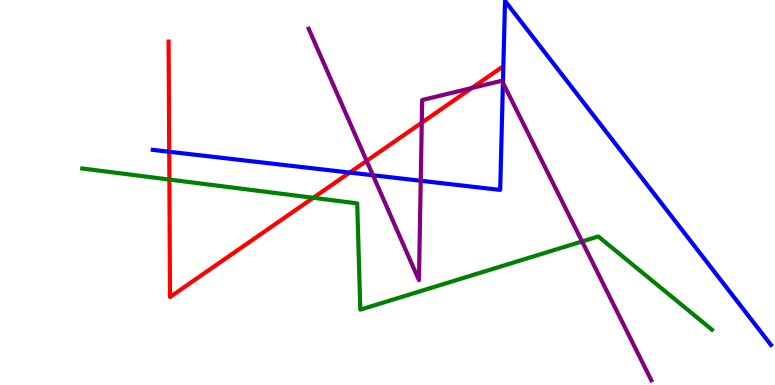[{'lines': ['blue', 'red'], 'intersections': [{'x': 2.18, 'y': 6.06}, {'x': 4.51, 'y': 5.52}]}, {'lines': ['green', 'red'], 'intersections': [{'x': 2.19, 'y': 5.34}, {'x': 4.04, 'y': 4.86}]}, {'lines': ['purple', 'red'], 'intersections': [{'x': 4.73, 'y': 5.82}, {'x': 5.44, 'y': 6.81}, {'x': 6.09, 'y': 7.71}]}, {'lines': ['blue', 'green'], 'intersections': []}, {'lines': ['blue', 'purple'], 'intersections': [{'x': 4.81, 'y': 5.45}, {'x': 5.43, 'y': 5.3}, {'x': 6.49, 'y': 7.85}]}, {'lines': ['green', 'purple'], 'intersections': [{'x': 7.51, 'y': 3.73}]}]